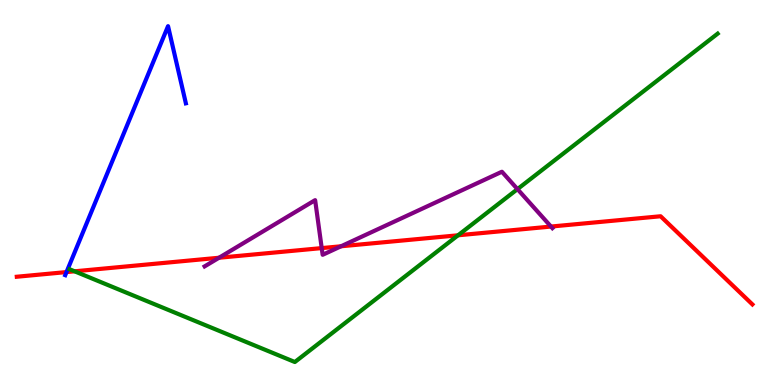[{'lines': ['blue', 'red'], 'intersections': [{'x': 0.858, 'y': 2.93}]}, {'lines': ['green', 'red'], 'intersections': [{'x': 0.963, 'y': 2.95}, {'x': 5.91, 'y': 3.89}]}, {'lines': ['purple', 'red'], 'intersections': [{'x': 2.83, 'y': 3.31}, {'x': 4.15, 'y': 3.56}, {'x': 4.4, 'y': 3.6}, {'x': 7.11, 'y': 4.12}]}, {'lines': ['blue', 'green'], 'intersections': []}, {'lines': ['blue', 'purple'], 'intersections': []}, {'lines': ['green', 'purple'], 'intersections': [{'x': 6.68, 'y': 5.09}]}]